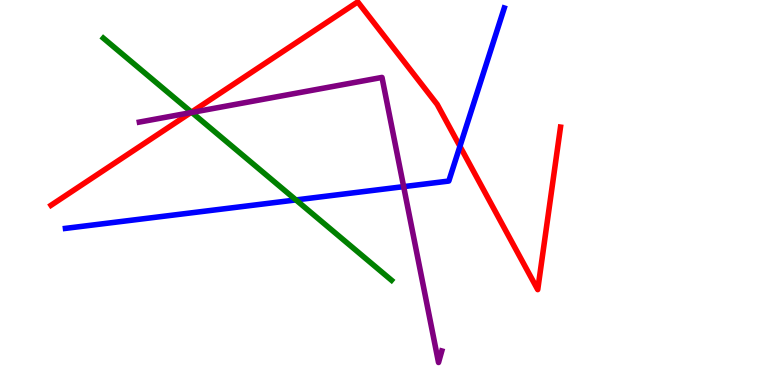[{'lines': ['blue', 'red'], 'intersections': [{'x': 5.93, 'y': 6.2}]}, {'lines': ['green', 'red'], 'intersections': [{'x': 2.47, 'y': 7.09}]}, {'lines': ['purple', 'red'], 'intersections': [{'x': 2.46, 'y': 7.07}]}, {'lines': ['blue', 'green'], 'intersections': [{'x': 3.82, 'y': 4.81}]}, {'lines': ['blue', 'purple'], 'intersections': [{'x': 5.21, 'y': 5.15}]}, {'lines': ['green', 'purple'], 'intersections': [{'x': 2.47, 'y': 7.08}]}]